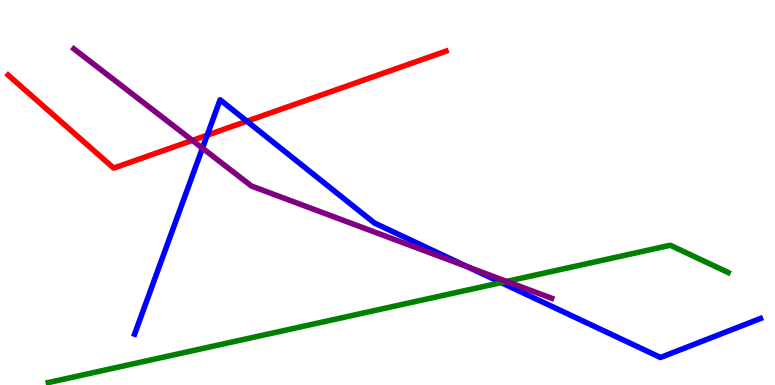[{'lines': ['blue', 'red'], 'intersections': [{'x': 2.67, 'y': 6.49}, {'x': 3.19, 'y': 6.85}]}, {'lines': ['green', 'red'], 'intersections': []}, {'lines': ['purple', 'red'], 'intersections': [{'x': 2.48, 'y': 6.35}]}, {'lines': ['blue', 'green'], 'intersections': [{'x': 6.47, 'y': 2.66}]}, {'lines': ['blue', 'purple'], 'intersections': [{'x': 2.61, 'y': 6.15}, {'x': 6.04, 'y': 3.07}]}, {'lines': ['green', 'purple'], 'intersections': [{'x': 6.54, 'y': 2.69}]}]